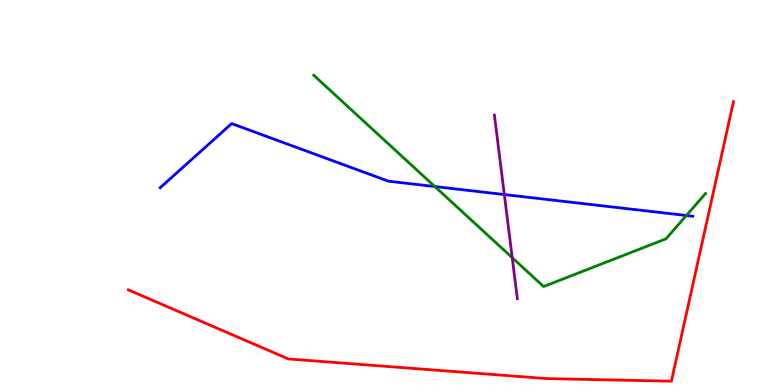[{'lines': ['blue', 'red'], 'intersections': []}, {'lines': ['green', 'red'], 'intersections': []}, {'lines': ['purple', 'red'], 'intersections': []}, {'lines': ['blue', 'green'], 'intersections': [{'x': 5.61, 'y': 5.15}, {'x': 8.86, 'y': 4.4}]}, {'lines': ['blue', 'purple'], 'intersections': [{'x': 6.51, 'y': 4.95}]}, {'lines': ['green', 'purple'], 'intersections': [{'x': 6.61, 'y': 3.31}]}]